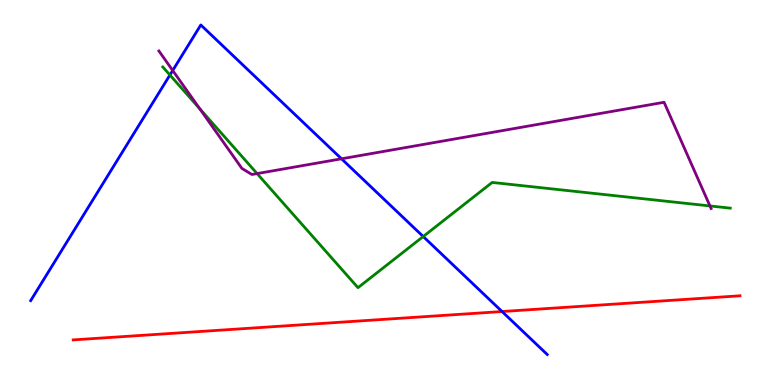[{'lines': ['blue', 'red'], 'intersections': [{'x': 6.48, 'y': 1.91}]}, {'lines': ['green', 'red'], 'intersections': []}, {'lines': ['purple', 'red'], 'intersections': []}, {'lines': ['blue', 'green'], 'intersections': [{'x': 2.19, 'y': 8.05}, {'x': 5.46, 'y': 3.86}]}, {'lines': ['blue', 'purple'], 'intersections': [{'x': 2.23, 'y': 8.17}, {'x': 4.41, 'y': 5.88}]}, {'lines': ['green', 'purple'], 'intersections': [{'x': 2.58, 'y': 7.18}, {'x': 3.32, 'y': 5.49}, {'x': 9.16, 'y': 4.65}]}]